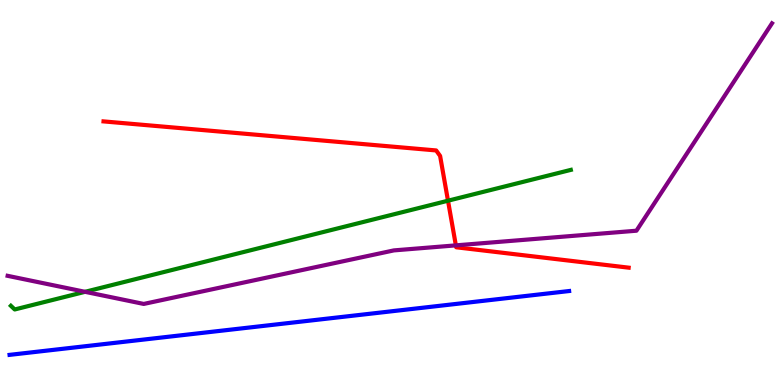[{'lines': ['blue', 'red'], 'intersections': []}, {'lines': ['green', 'red'], 'intersections': [{'x': 5.78, 'y': 4.79}]}, {'lines': ['purple', 'red'], 'intersections': [{'x': 5.88, 'y': 3.63}]}, {'lines': ['blue', 'green'], 'intersections': []}, {'lines': ['blue', 'purple'], 'intersections': []}, {'lines': ['green', 'purple'], 'intersections': [{'x': 1.1, 'y': 2.42}]}]